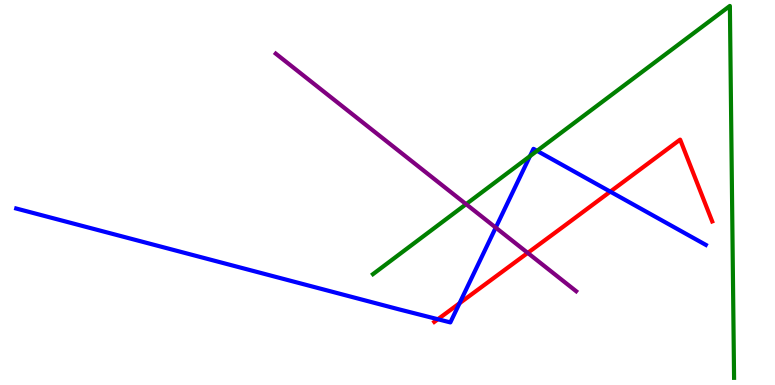[{'lines': ['blue', 'red'], 'intersections': [{'x': 5.65, 'y': 1.71}, {'x': 5.93, 'y': 2.12}, {'x': 7.87, 'y': 5.02}]}, {'lines': ['green', 'red'], 'intersections': []}, {'lines': ['purple', 'red'], 'intersections': [{'x': 6.81, 'y': 3.43}]}, {'lines': ['blue', 'green'], 'intersections': [{'x': 6.84, 'y': 5.94}, {'x': 6.93, 'y': 6.08}]}, {'lines': ['blue', 'purple'], 'intersections': [{'x': 6.4, 'y': 4.09}]}, {'lines': ['green', 'purple'], 'intersections': [{'x': 6.01, 'y': 4.7}]}]